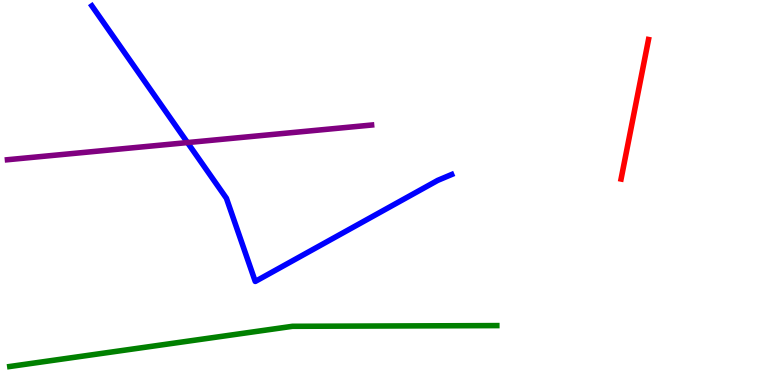[{'lines': ['blue', 'red'], 'intersections': []}, {'lines': ['green', 'red'], 'intersections': []}, {'lines': ['purple', 'red'], 'intersections': []}, {'lines': ['blue', 'green'], 'intersections': []}, {'lines': ['blue', 'purple'], 'intersections': [{'x': 2.42, 'y': 6.3}]}, {'lines': ['green', 'purple'], 'intersections': []}]